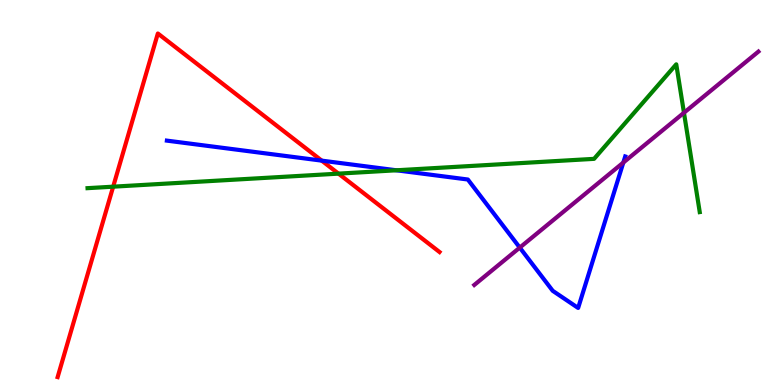[{'lines': ['blue', 'red'], 'intersections': [{'x': 4.15, 'y': 5.83}]}, {'lines': ['green', 'red'], 'intersections': [{'x': 1.46, 'y': 5.15}, {'x': 4.37, 'y': 5.49}]}, {'lines': ['purple', 'red'], 'intersections': []}, {'lines': ['blue', 'green'], 'intersections': [{'x': 5.12, 'y': 5.58}]}, {'lines': ['blue', 'purple'], 'intersections': [{'x': 6.71, 'y': 3.57}, {'x': 8.04, 'y': 5.78}]}, {'lines': ['green', 'purple'], 'intersections': [{'x': 8.83, 'y': 7.07}]}]